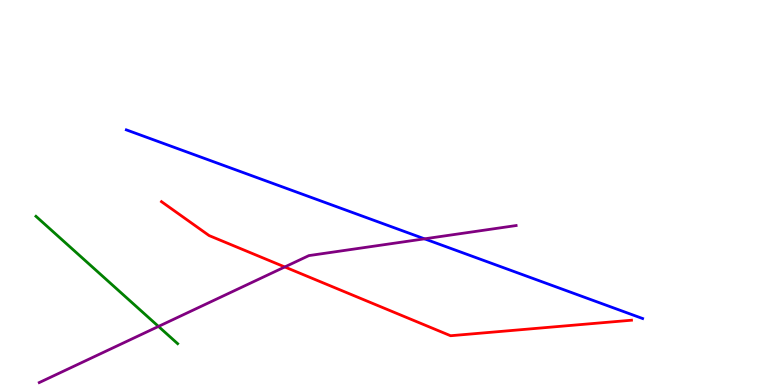[{'lines': ['blue', 'red'], 'intersections': []}, {'lines': ['green', 'red'], 'intersections': []}, {'lines': ['purple', 'red'], 'intersections': [{'x': 3.67, 'y': 3.07}]}, {'lines': ['blue', 'green'], 'intersections': []}, {'lines': ['blue', 'purple'], 'intersections': [{'x': 5.48, 'y': 3.8}]}, {'lines': ['green', 'purple'], 'intersections': [{'x': 2.04, 'y': 1.52}]}]